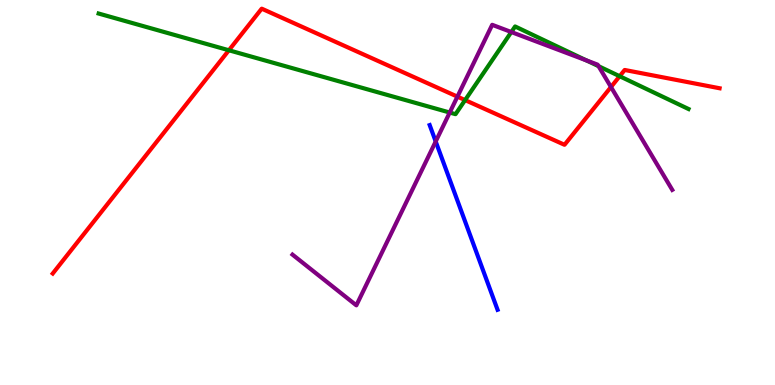[{'lines': ['blue', 'red'], 'intersections': []}, {'lines': ['green', 'red'], 'intersections': [{'x': 2.95, 'y': 8.69}, {'x': 6.0, 'y': 7.4}, {'x': 8.0, 'y': 8.02}]}, {'lines': ['purple', 'red'], 'intersections': [{'x': 5.9, 'y': 7.49}, {'x': 7.88, 'y': 7.74}]}, {'lines': ['blue', 'green'], 'intersections': []}, {'lines': ['blue', 'purple'], 'intersections': [{'x': 5.62, 'y': 6.33}]}, {'lines': ['green', 'purple'], 'intersections': [{'x': 5.8, 'y': 7.08}, {'x': 6.6, 'y': 9.17}, {'x': 7.57, 'y': 8.43}, {'x': 7.72, 'y': 8.28}]}]